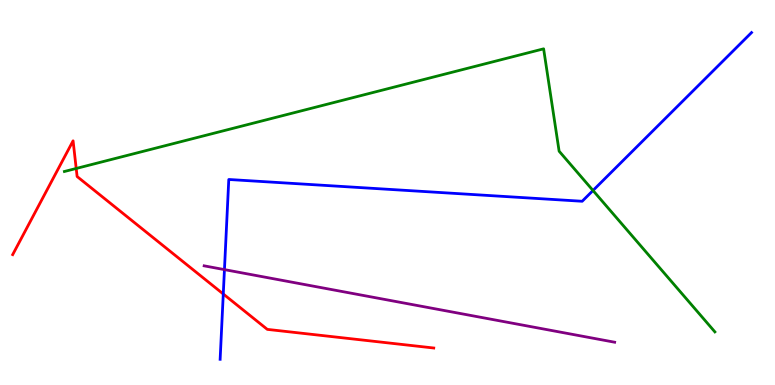[{'lines': ['blue', 'red'], 'intersections': [{'x': 2.88, 'y': 2.36}]}, {'lines': ['green', 'red'], 'intersections': [{'x': 0.983, 'y': 5.62}]}, {'lines': ['purple', 'red'], 'intersections': []}, {'lines': ['blue', 'green'], 'intersections': [{'x': 7.65, 'y': 5.05}]}, {'lines': ['blue', 'purple'], 'intersections': [{'x': 2.9, 'y': 3.0}]}, {'lines': ['green', 'purple'], 'intersections': []}]